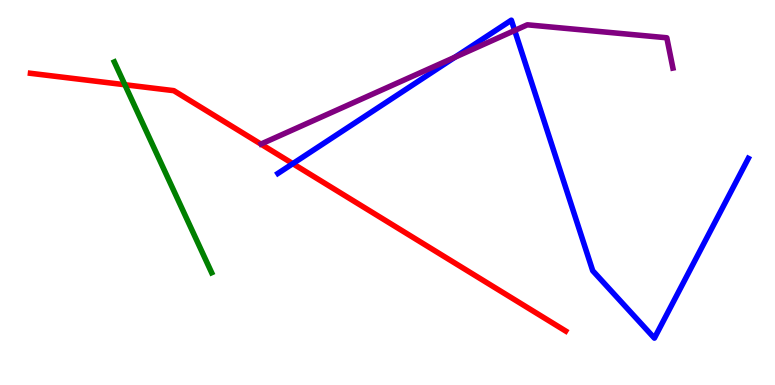[{'lines': ['blue', 'red'], 'intersections': [{'x': 3.78, 'y': 5.75}]}, {'lines': ['green', 'red'], 'intersections': [{'x': 1.61, 'y': 7.8}]}, {'lines': ['purple', 'red'], 'intersections': []}, {'lines': ['blue', 'green'], 'intersections': []}, {'lines': ['blue', 'purple'], 'intersections': [{'x': 5.87, 'y': 8.51}, {'x': 6.64, 'y': 9.21}]}, {'lines': ['green', 'purple'], 'intersections': []}]